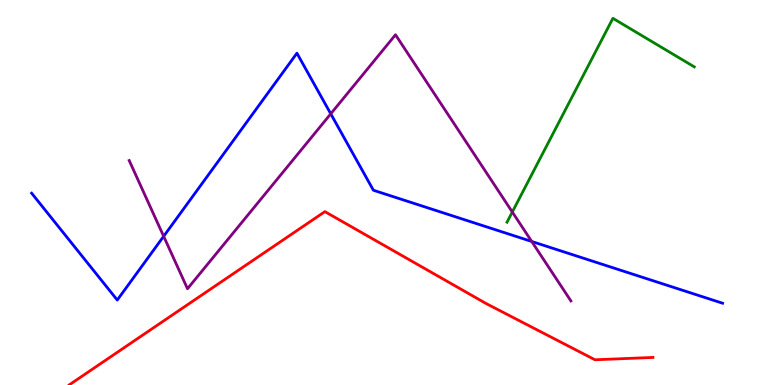[{'lines': ['blue', 'red'], 'intersections': []}, {'lines': ['green', 'red'], 'intersections': []}, {'lines': ['purple', 'red'], 'intersections': []}, {'lines': ['blue', 'green'], 'intersections': []}, {'lines': ['blue', 'purple'], 'intersections': [{'x': 2.11, 'y': 3.86}, {'x': 4.27, 'y': 7.04}, {'x': 6.86, 'y': 3.73}]}, {'lines': ['green', 'purple'], 'intersections': [{'x': 6.61, 'y': 4.49}]}]